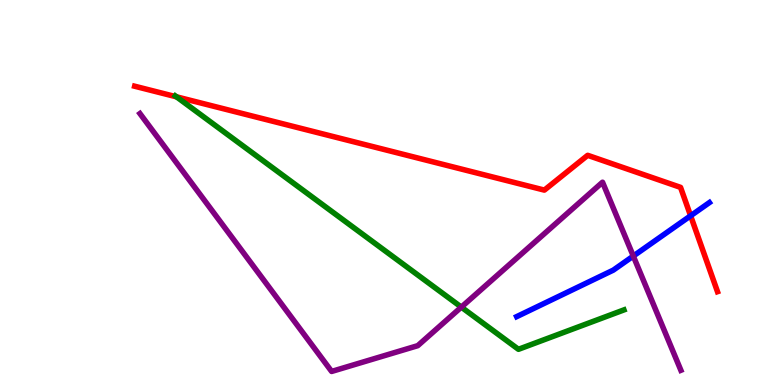[{'lines': ['blue', 'red'], 'intersections': [{'x': 8.91, 'y': 4.4}]}, {'lines': ['green', 'red'], 'intersections': [{'x': 2.28, 'y': 7.48}]}, {'lines': ['purple', 'red'], 'intersections': []}, {'lines': ['blue', 'green'], 'intersections': []}, {'lines': ['blue', 'purple'], 'intersections': [{'x': 8.17, 'y': 3.35}]}, {'lines': ['green', 'purple'], 'intersections': [{'x': 5.95, 'y': 2.02}]}]